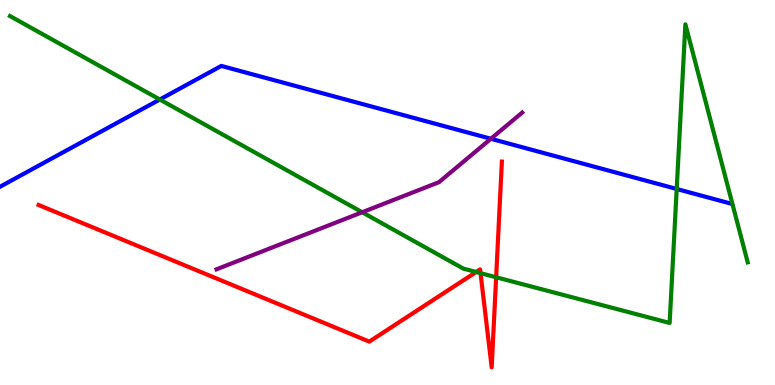[{'lines': ['blue', 'red'], 'intersections': []}, {'lines': ['green', 'red'], 'intersections': [{'x': 6.14, 'y': 2.93}, {'x': 6.2, 'y': 2.9}, {'x': 6.4, 'y': 2.8}]}, {'lines': ['purple', 'red'], 'intersections': []}, {'lines': ['blue', 'green'], 'intersections': [{'x': 2.06, 'y': 7.42}, {'x': 8.73, 'y': 5.09}]}, {'lines': ['blue', 'purple'], 'intersections': [{'x': 6.33, 'y': 6.4}]}, {'lines': ['green', 'purple'], 'intersections': [{'x': 4.67, 'y': 4.49}]}]